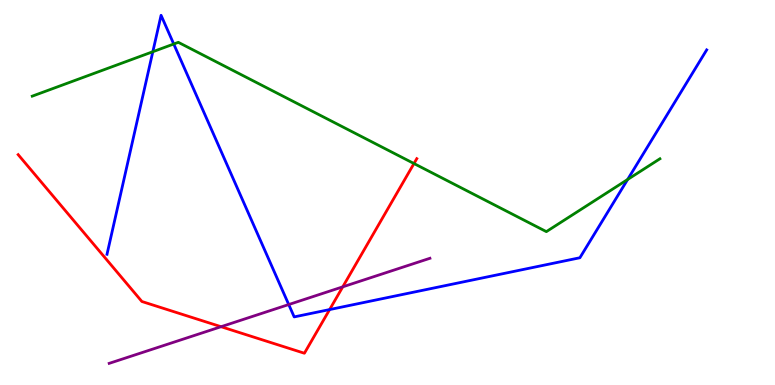[{'lines': ['blue', 'red'], 'intersections': [{'x': 4.25, 'y': 1.96}]}, {'lines': ['green', 'red'], 'intersections': [{'x': 5.34, 'y': 5.75}]}, {'lines': ['purple', 'red'], 'intersections': [{'x': 2.85, 'y': 1.51}, {'x': 4.42, 'y': 2.55}]}, {'lines': ['blue', 'green'], 'intersections': [{'x': 1.97, 'y': 8.66}, {'x': 2.24, 'y': 8.86}, {'x': 8.1, 'y': 5.34}]}, {'lines': ['blue', 'purple'], 'intersections': [{'x': 3.73, 'y': 2.09}]}, {'lines': ['green', 'purple'], 'intersections': []}]